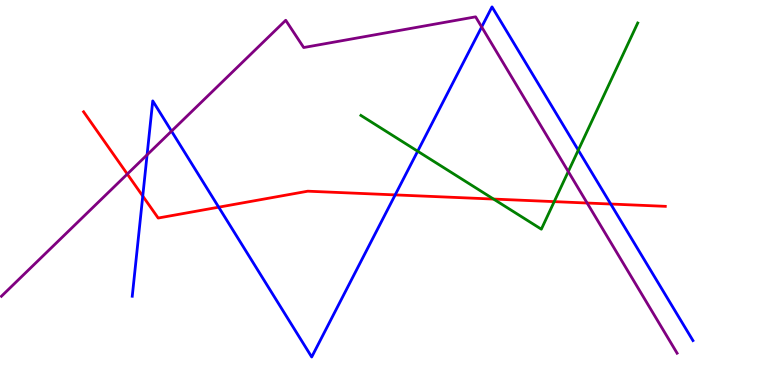[{'lines': ['blue', 'red'], 'intersections': [{'x': 1.84, 'y': 4.91}, {'x': 2.82, 'y': 4.62}, {'x': 5.1, 'y': 4.94}, {'x': 7.88, 'y': 4.7}]}, {'lines': ['green', 'red'], 'intersections': [{'x': 6.37, 'y': 4.83}, {'x': 7.15, 'y': 4.76}]}, {'lines': ['purple', 'red'], 'intersections': [{'x': 1.64, 'y': 5.48}, {'x': 7.58, 'y': 4.73}]}, {'lines': ['blue', 'green'], 'intersections': [{'x': 5.39, 'y': 6.07}, {'x': 7.46, 'y': 6.1}]}, {'lines': ['blue', 'purple'], 'intersections': [{'x': 1.9, 'y': 5.98}, {'x': 2.21, 'y': 6.59}, {'x': 6.22, 'y': 9.3}]}, {'lines': ['green', 'purple'], 'intersections': [{'x': 7.33, 'y': 5.54}]}]